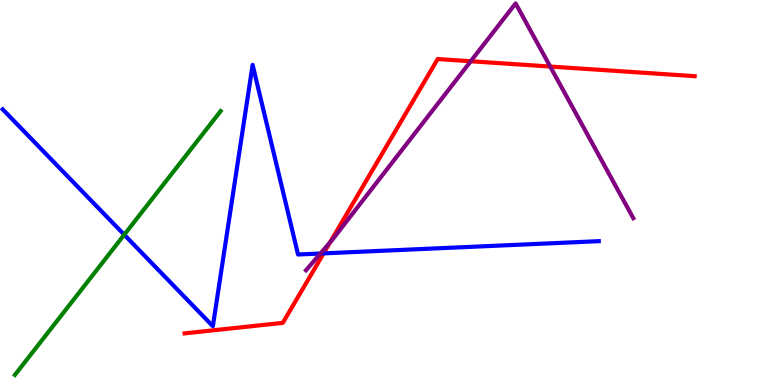[{'lines': ['blue', 'red'], 'intersections': [{'x': 4.18, 'y': 3.42}]}, {'lines': ['green', 'red'], 'intersections': []}, {'lines': ['purple', 'red'], 'intersections': [{'x': 4.26, 'y': 3.7}, {'x': 6.07, 'y': 8.41}, {'x': 7.1, 'y': 8.27}]}, {'lines': ['blue', 'green'], 'intersections': [{'x': 1.6, 'y': 3.9}]}, {'lines': ['blue', 'purple'], 'intersections': [{'x': 4.13, 'y': 3.42}]}, {'lines': ['green', 'purple'], 'intersections': []}]